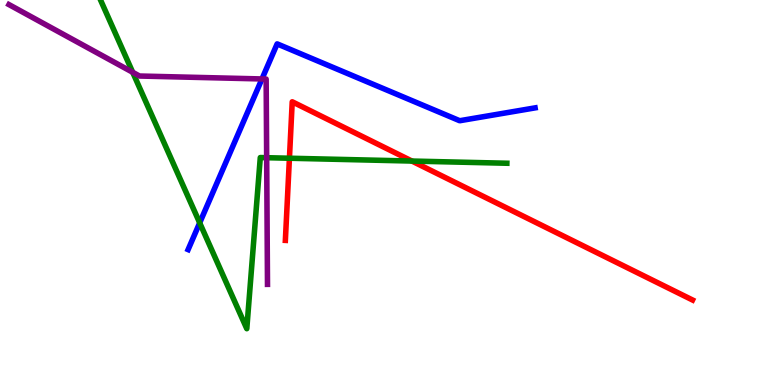[{'lines': ['blue', 'red'], 'intersections': []}, {'lines': ['green', 'red'], 'intersections': [{'x': 3.73, 'y': 5.89}, {'x': 5.32, 'y': 5.82}]}, {'lines': ['purple', 'red'], 'intersections': []}, {'lines': ['blue', 'green'], 'intersections': [{'x': 2.58, 'y': 4.21}]}, {'lines': ['blue', 'purple'], 'intersections': [{'x': 3.38, 'y': 7.95}]}, {'lines': ['green', 'purple'], 'intersections': [{'x': 1.71, 'y': 8.12}, {'x': 3.44, 'y': 5.9}]}]